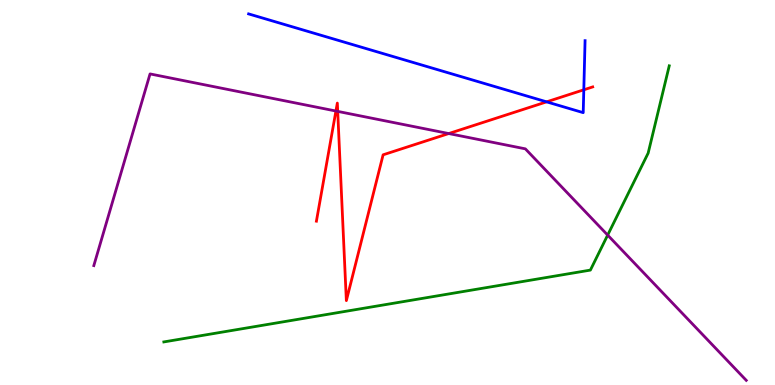[{'lines': ['blue', 'red'], 'intersections': [{'x': 7.05, 'y': 7.35}, {'x': 7.53, 'y': 7.67}]}, {'lines': ['green', 'red'], 'intersections': []}, {'lines': ['purple', 'red'], 'intersections': [{'x': 4.33, 'y': 7.12}, {'x': 4.36, 'y': 7.11}, {'x': 5.79, 'y': 6.53}]}, {'lines': ['blue', 'green'], 'intersections': []}, {'lines': ['blue', 'purple'], 'intersections': []}, {'lines': ['green', 'purple'], 'intersections': [{'x': 7.84, 'y': 3.89}]}]